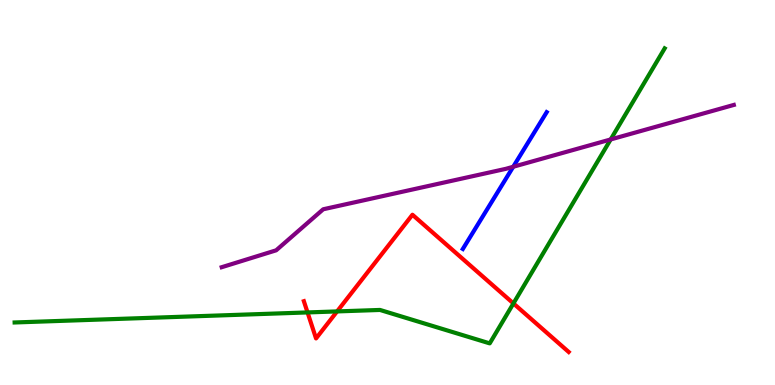[{'lines': ['blue', 'red'], 'intersections': []}, {'lines': ['green', 'red'], 'intersections': [{'x': 3.97, 'y': 1.88}, {'x': 4.35, 'y': 1.91}, {'x': 6.62, 'y': 2.12}]}, {'lines': ['purple', 'red'], 'intersections': []}, {'lines': ['blue', 'green'], 'intersections': []}, {'lines': ['blue', 'purple'], 'intersections': [{'x': 6.62, 'y': 5.67}]}, {'lines': ['green', 'purple'], 'intersections': [{'x': 7.88, 'y': 6.38}]}]